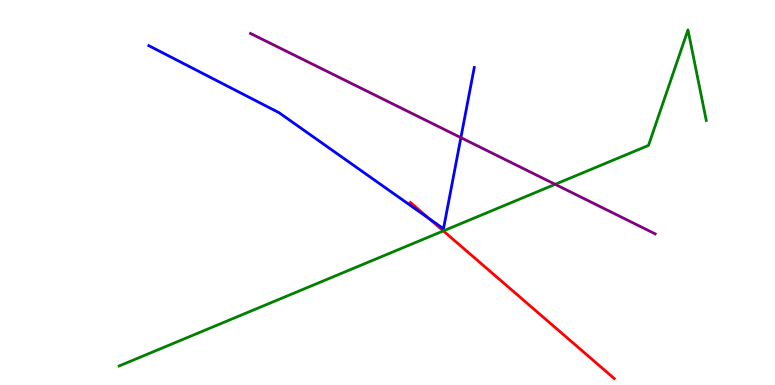[{'lines': ['blue', 'red'], 'intersections': [{'x': 5.54, 'y': 4.32}]}, {'lines': ['green', 'red'], 'intersections': [{'x': 5.72, 'y': 4.0}]}, {'lines': ['purple', 'red'], 'intersections': []}, {'lines': ['blue', 'green'], 'intersections': []}, {'lines': ['blue', 'purple'], 'intersections': [{'x': 5.95, 'y': 6.42}]}, {'lines': ['green', 'purple'], 'intersections': [{'x': 7.16, 'y': 5.21}]}]